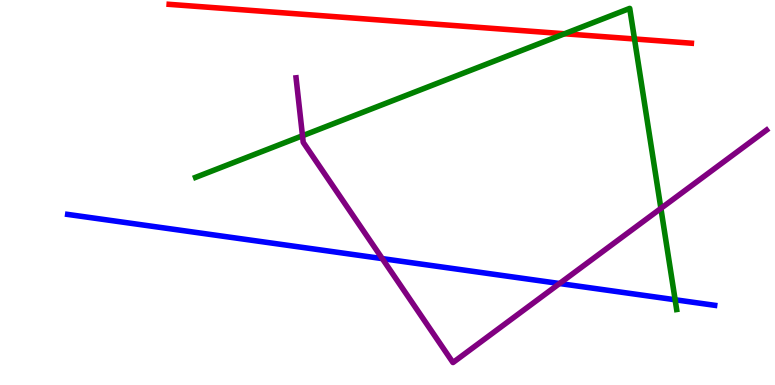[{'lines': ['blue', 'red'], 'intersections': []}, {'lines': ['green', 'red'], 'intersections': [{'x': 7.28, 'y': 9.12}, {'x': 8.19, 'y': 8.99}]}, {'lines': ['purple', 'red'], 'intersections': []}, {'lines': ['blue', 'green'], 'intersections': [{'x': 8.71, 'y': 2.21}]}, {'lines': ['blue', 'purple'], 'intersections': [{'x': 4.93, 'y': 3.28}, {'x': 7.22, 'y': 2.64}]}, {'lines': ['green', 'purple'], 'intersections': [{'x': 3.9, 'y': 6.47}, {'x': 8.53, 'y': 4.59}]}]